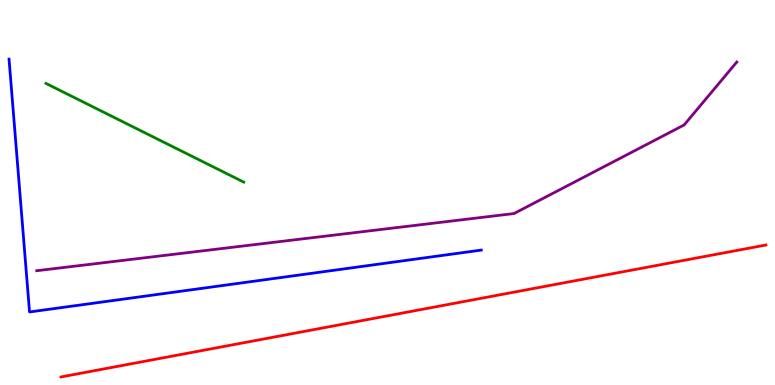[{'lines': ['blue', 'red'], 'intersections': []}, {'lines': ['green', 'red'], 'intersections': []}, {'lines': ['purple', 'red'], 'intersections': []}, {'lines': ['blue', 'green'], 'intersections': []}, {'lines': ['blue', 'purple'], 'intersections': []}, {'lines': ['green', 'purple'], 'intersections': []}]